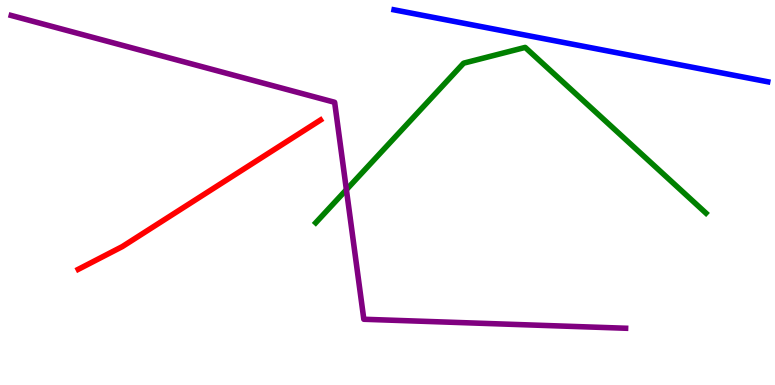[{'lines': ['blue', 'red'], 'intersections': []}, {'lines': ['green', 'red'], 'intersections': []}, {'lines': ['purple', 'red'], 'intersections': []}, {'lines': ['blue', 'green'], 'intersections': []}, {'lines': ['blue', 'purple'], 'intersections': []}, {'lines': ['green', 'purple'], 'intersections': [{'x': 4.47, 'y': 5.07}]}]